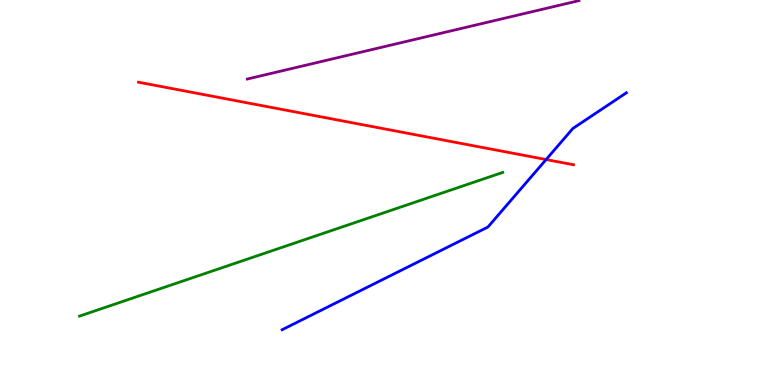[{'lines': ['blue', 'red'], 'intersections': [{'x': 7.05, 'y': 5.86}]}, {'lines': ['green', 'red'], 'intersections': []}, {'lines': ['purple', 'red'], 'intersections': []}, {'lines': ['blue', 'green'], 'intersections': []}, {'lines': ['blue', 'purple'], 'intersections': []}, {'lines': ['green', 'purple'], 'intersections': []}]